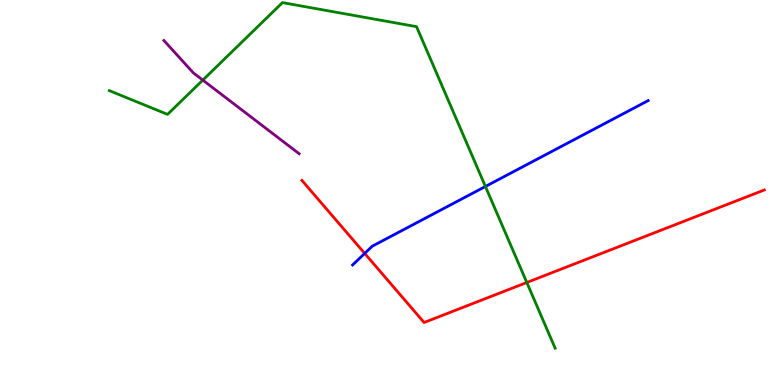[{'lines': ['blue', 'red'], 'intersections': [{'x': 4.71, 'y': 3.42}]}, {'lines': ['green', 'red'], 'intersections': [{'x': 6.8, 'y': 2.66}]}, {'lines': ['purple', 'red'], 'intersections': []}, {'lines': ['blue', 'green'], 'intersections': [{'x': 6.26, 'y': 5.16}]}, {'lines': ['blue', 'purple'], 'intersections': []}, {'lines': ['green', 'purple'], 'intersections': [{'x': 2.62, 'y': 7.92}]}]